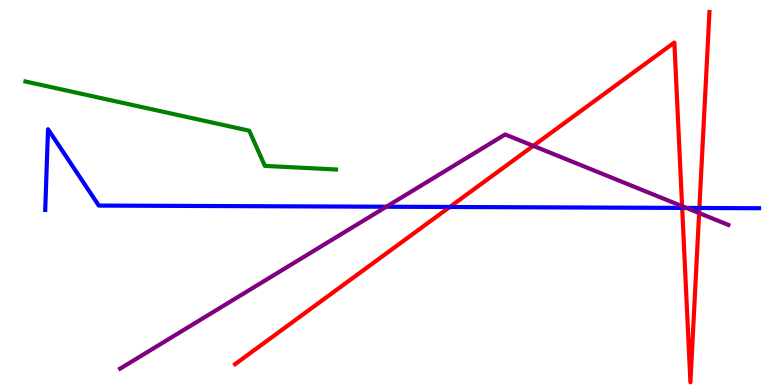[{'lines': ['blue', 'red'], 'intersections': [{'x': 5.8, 'y': 4.62}, {'x': 8.8, 'y': 4.6}, {'x': 9.02, 'y': 4.6}]}, {'lines': ['green', 'red'], 'intersections': []}, {'lines': ['purple', 'red'], 'intersections': [{'x': 6.88, 'y': 6.21}, {'x': 8.8, 'y': 4.65}, {'x': 9.02, 'y': 4.47}]}, {'lines': ['blue', 'green'], 'intersections': []}, {'lines': ['blue', 'purple'], 'intersections': [{'x': 4.99, 'y': 4.63}, {'x': 8.86, 'y': 4.6}]}, {'lines': ['green', 'purple'], 'intersections': []}]